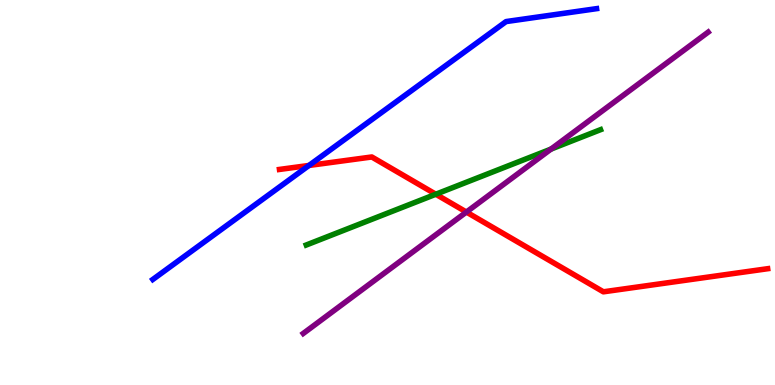[{'lines': ['blue', 'red'], 'intersections': [{'x': 3.99, 'y': 5.7}]}, {'lines': ['green', 'red'], 'intersections': [{'x': 5.62, 'y': 4.95}]}, {'lines': ['purple', 'red'], 'intersections': [{'x': 6.02, 'y': 4.49}]}, {'lines': ['blue', 'green'], 'intersections': []}, {'lines': ['blue', 'purple'], 'intersections': []}, {'lines': ['green', 'purple'], 'intersections': [{'x': 7.11, 'y': 6.13}]}]